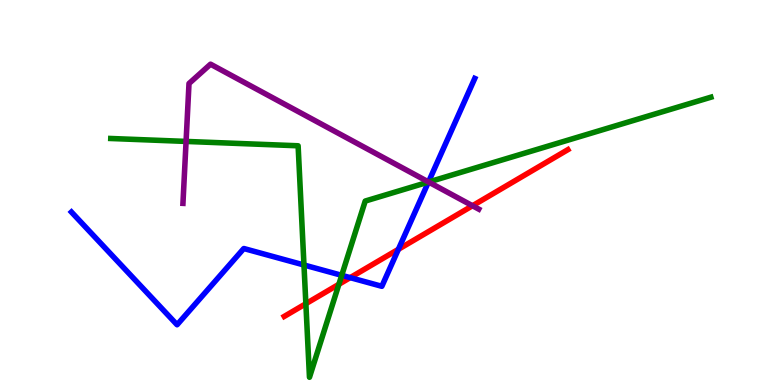[{'lines': ['blue', 'red'], 'intersections': [{'x': 4.52, 'y': 2.79}, {'x': 5.14, 'y': 3.52}]}, {'lines': ['green', 'red'], 'intersections': [{'x': 3.95, 'y': 2.11}, {'x': 4.37, 'y': 2.62}]}, {'lines': ['purple', 'red'], 'intersections': [{'x': 6.1, 'y': 4.66}]}, {'lines': ['blue', 'green'], 'intersections': [{'x': 3.92, 'y': 3.12}, {'x': 4.41, 'y': 2.85}, {'x': 5.53, 'y': 5.27}]}, {'lines': ['blue', 'purple'], 'intersections': [{'x': 5.53, 'y': 5.27}]}, {'lines': ['green', 'purple'], 'intersections': [{'x': 2.4, 'y': 6.33}, {'x': 5.53, 'y': 5.27}]}]